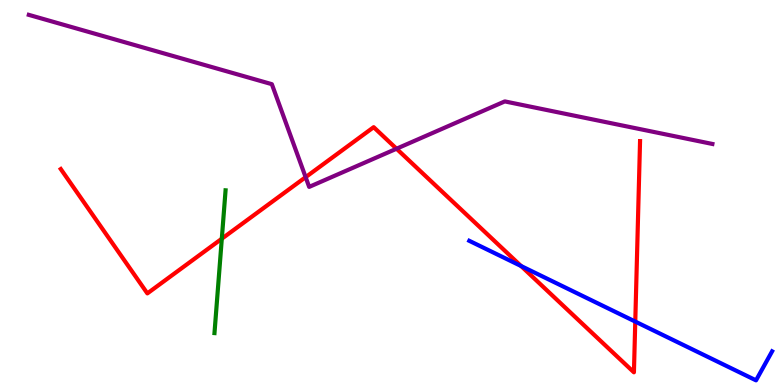[{'lines': ['blue', 'red'], 'intersections': [{'x': 6.72, 'y': 3.09}, {'x': 8.2, 'y': 1.65}]}, {'lines': ['green', 'red'], 'intersections': [{'x': 2.86, 'y': 3.8}]}, {'lines': ['purple', 'red'], 'intersections': [{'x': 3.94, 'y': 5.4}, {'x': 5.12, 'y': 6.14}]}, {'lines': ['blue', 'green'], 'intersections': []}, {'lines': ['blue', 'purple'], 'intersections': []}, {'lines': ['green', 'purple'], 'intersections': []}]